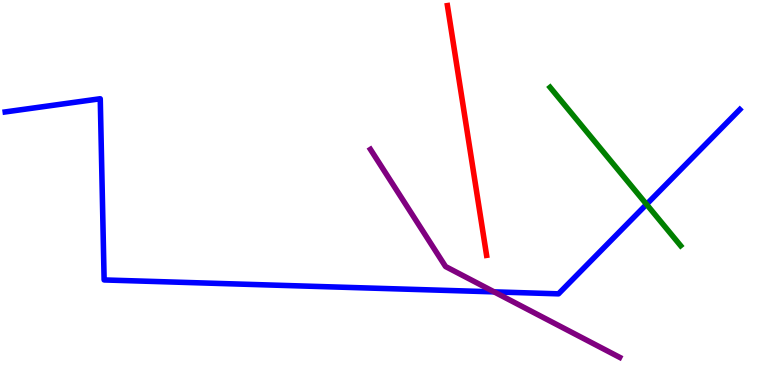[{'lines': ['blue', 'red'], 'intersections': []}, {'lines': ['green', 'red'], 'intersections': []}, {'lines': ['purple', 'red'], 'intersections': []}, {'lines': ['blue', 'green'], 'intersections': [{'x': 8.34, 'y': 4.69}]}, {'lines': ['blue', 'purple'], 'intersections': [{'x': 6.38, 'y': 2.42}]}, {'lines': ['green', 'purple'], 'intersections': []}]